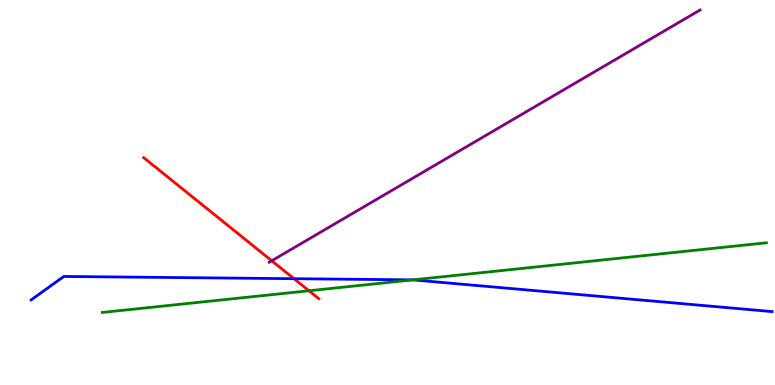[{'lines': ['blue', 'red'], 'intersections': [{'x': 3.79, 'y': 2.76}]}, {'lines': ['green', 'red'], 'intersections': [{'x': 3.99, 'y': 2.45}]}, {'lines': ['purple', 'red'], 'intersections': [{'x': 3.51, 'y': 3.23}]}, {'lines': ['blue', 'green'], 'intersections': [{'x': 5.33, 'y': 2.73}]}, {'lines': ['blue', 'purple'], 'intersections': []}, {'lines': ['green', 'purple'], 'intersections': []}]